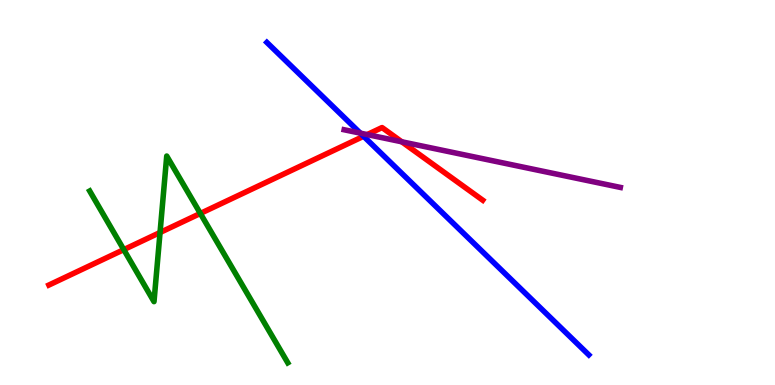[{'lines': ['blue', 'red'], 'intersections': [{'x': 4.69, 'y': 6.46}]}, {'lines': ['green', 'red'], 'intersections': [{'x': 1.6, 'y': 3.52}, {'x': 2.07, 'y': 3.96}, {'x': 2.59, 'y': 4.46}]}, {'lines': ['purple', 'red'], 'intersections': [{'x': 4.74, 'y': 6.5}, {'x': 5.18, 'y': 6.32}]}, {'lines': ['blue', 'green'], 'intersections': []}, {'lines': ['blue', 'purple'], 'intersections': [{'x': 4.65, 'y': 6.54}]}, {'lines': ['green', 'purple'], 'intersections': []}]